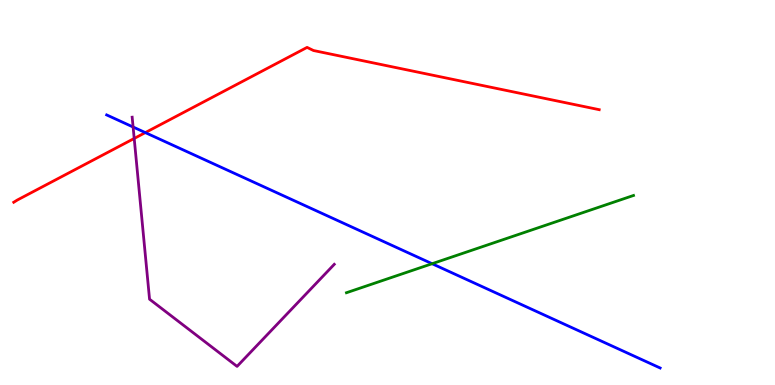[{'lines': ['blue', 'red'], 'intersections': [{'x': 1.88, 'y': 6.56}]}, {'lines': ['green', 'red'], 'intersections': []}, {'lines': ['purple', 'red'], 'intersections': [{'x': 1.73, 'y': 6.4}]}, {'lines': ['blue', 'green'], 'intersections': [{'x': 5.58, 'y': 3.15}]}, {'lines': ['blue', 'purple'], 'intersections': [{'x': 1.72, 'y': 6.7}]}, {'lines': ['green', 'purple'], 'intersections': []}]